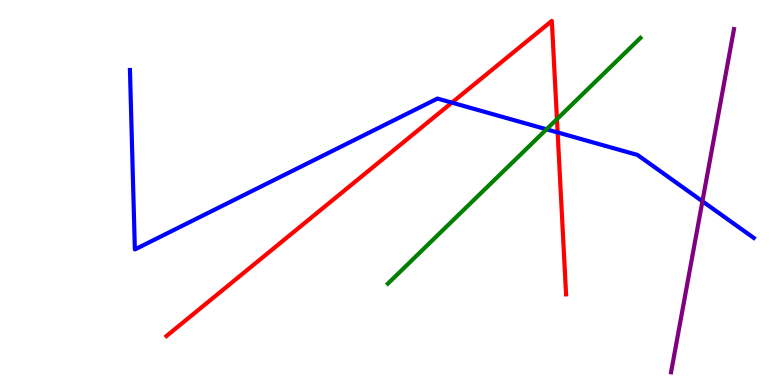[{'lines': ['blue', 'red'], 'intersections': [{'x': 5.83, 'y': 7.33}, {'x': 7.2, 'y': 6.56}]}, {'lines': ['green', 'red'], 'intersections': [{'x': 7.19, 'y': 6.91}]}, {'lines': ['purple', 'red'], 'intersections': []}, {'lines': ['blue', 'green'], 'intersections': [{'x': 7.05, 'y': 6.64}]}, {'lines': ['blue', 'purple'], 'intersections': [{'x': 9.06, 'y': 4.77}]}, {'lines': ['green', 'purple'], 'intersections': []}]